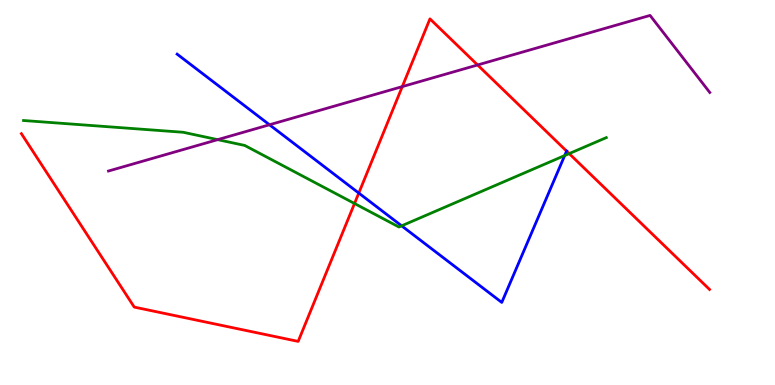[{'lines': ['blue', 'red'], 'intersections': [{'x': 4.63, 'y': 4.99}, {'x': 7.31, 'y': 6.08}]}, {'lines': ['green', 'red'], 'intersections': [{'x': 4.57, 'y': 4.71}, {'x': 7.34, 'y': 6.01}]}, {'lines': ['purple', 'red'], 'intersections': [{'x': 5.19, 'y': 7.75}, {'x': 6.16, 'y': 8.31}]}, {'lines': ['blue', 'green'], 'intersections': [{'x': 5.18, 'y': 4.13}, {'x': 7.29, 'y': 5.96}]}, {'lines': ['blue', 'purple'], 'intersections': [{'x': 3.48, 'y': 6.76}]}, {'lines': ['green', 'purple'], 'intersections': [{'x': 2.81, 'y': 6.37}]}]